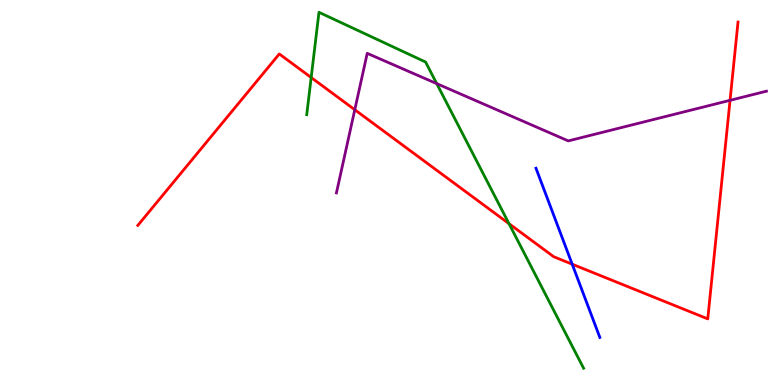[{'lines': ['blue', 'red'], 'intersections': [{'x': 7.38, 'y': 3.14}]}, {'lines': ['green', 'red'], 'intersections': [{'x': 4.02, 'y': 7.99}, {'x': 6.57, 'y': 4.19}]}, {'lines': ['purple', 'red'], 'intersections': [{'x': 4.58, 'y': 7.15}, {'x': 9.42, 'y': 7.39}]}, {'lines': ['blue', 'green'], 'intersections': []}, {'lines': ['blue', 'purple'], 'intersections': []}, {'lines': ['green', 'purple'], 'intersections': [{'x': 5.64, 'y': 7.83}]}]